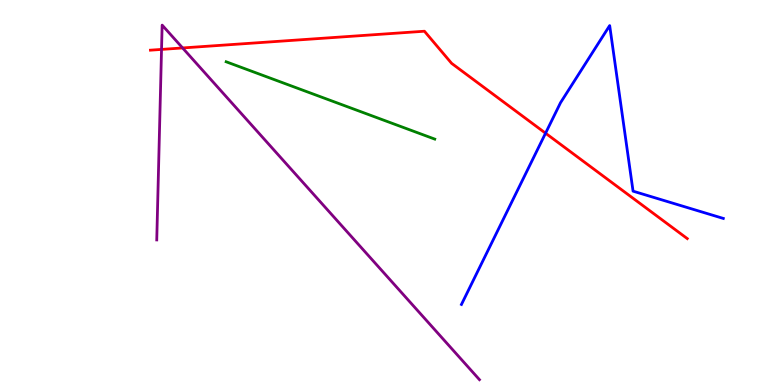[{'lines': ['blue', 'red'], 'intersections': [{'x': 7.04, 'y': 6.54}]}, {'lines': ['green', 'red'], 'intersections': []}, {'lines': ['purple', 'red'], 'intersections': [{'x': 2.08, 'y': 8.72}, {'x': 2.36, 'y': 8.75}]}, {'lines': ['blue', 'green'], 'intersections': []}, {'lines': ['blue', 'purple'], 'intersections': []}, {'lines': ['green', 'purple'], 'intersections': []}]